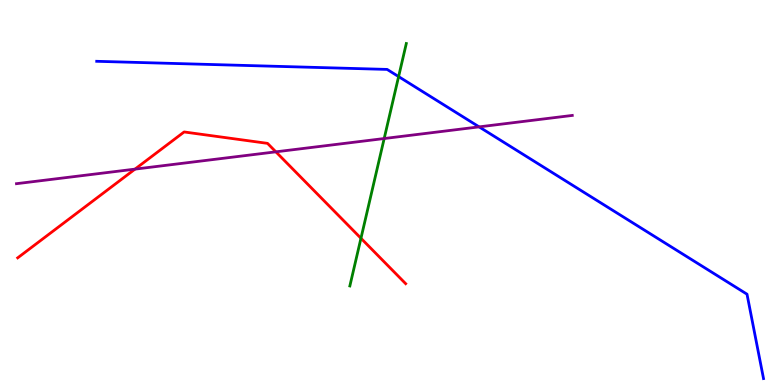[{'lines': ['blue', 'red'], 'intersections': []}, {'lines': ['green', 'red'], 'intersections': [{'x': 4.66, 'y': 3.81}]}, {'lines': ['purple', 'red'], 'intersections': [{'x': 1.74, 'y': 5.61}, {'x': 3.56, 'y': 6.06}]}, {'lines': ['blue', 'green'], 'intersections': [{'x': 5.14, 'y': 8.01}]}, {'lines': ['blue', 'purple'], 'intersections': [{'x': 6.18, 'y': 6.7}]}, {'lines': ['green', 'purple'], 'intersections': [{'x': 4.96, 'y': 6.4}]}]